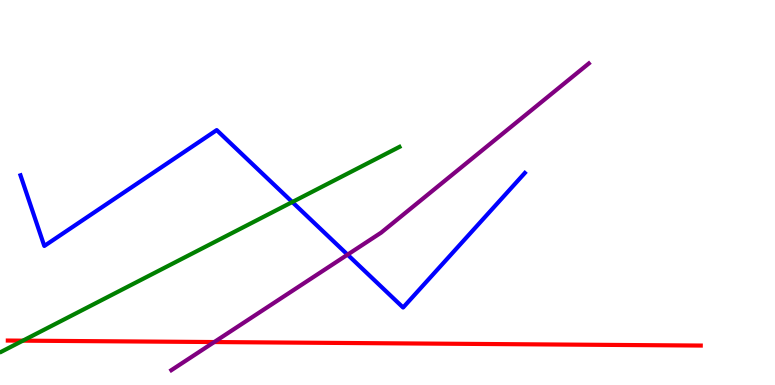[{'lines': ['blue', 'red'], 'intersections': []}, {'lines': ['green', 'red'], 'intersections': [{'x': 0.295, 'y': 1.15}]}, {'lines': ['purple', 'red'], 'intersections': [{'x': 2.76, 'y': 1.12}]}, {'lines': ['blue', 'green'], 'intersections': [{'x': 3.77, 'y': 4.75}]}, {'lines': ['blue', 'purple'], 'intersections': [{'x': 4.48, 'y': 3.39}]}, {'lines': ['green', 'purple'], 'intersections': []}]